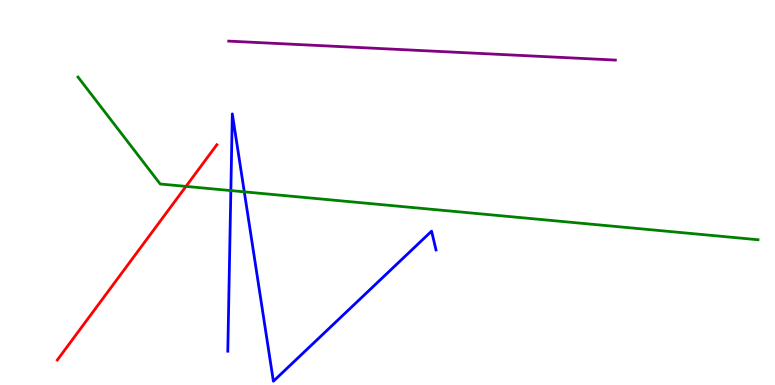[{'lines': ['blue', 'red'], 'intersections': []}, {'lines': ['green', 'red'], 'intersections': [{'x': 2.4, 'y': 5.16}]}, {'lines': ['purple', 'red'], 'intersections': []}, {'lines': ['blue', 'green'], 'intersections': [{'x': 2.98, 'y': 5.05}, {'x': 3.15, 'y': 5.02}]}, {'lines': ['blue', 'purple'], 'intersections': []}, {'lines': ['green', 'purple'], 'intersections': []}]